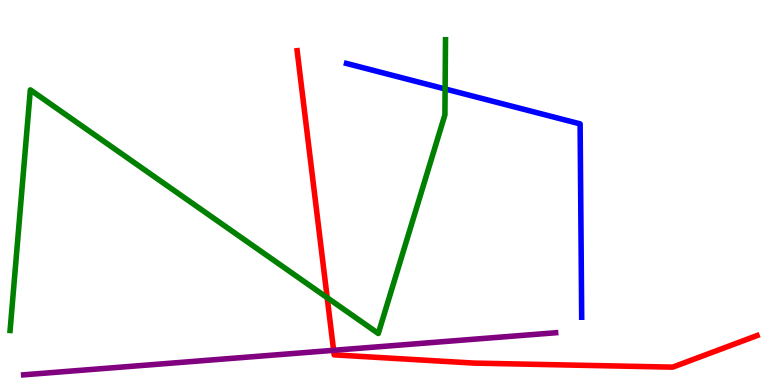[{'lines': ['blue', 'red'], 'intersections': []}, {'lines': ['green', 'red'], 'intersections': [{'x': 4.22, 'y': 2.27}]}, {'lines': ['purple', 'red'], 'intersections': [{'x': 4.3, 'y': 0.901}]}, {'lines': ['blue', 'green'], 'intersections': [{'x': 5.74, 'y': 7.69}]}, {'lines': ['blue', 'purple'], 'intersections': []}, {'lines': ['green', 'purple'], 'intersections': []}]